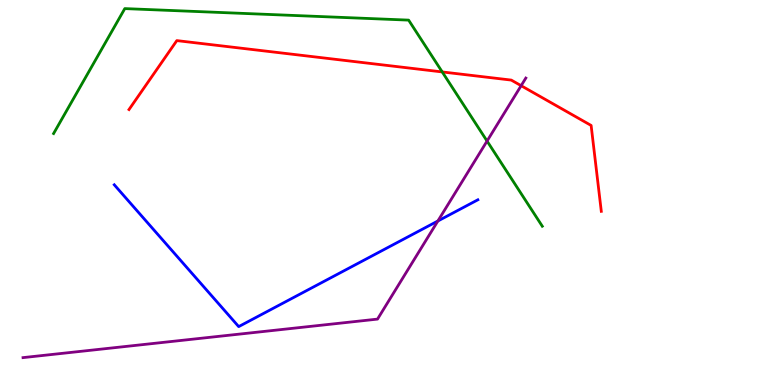[{'lines': ['blue', 'red'], 'intersections': []}, {'lines': ['green', 'red'], 'intersections': [{'x': 5.71, 'y': 8.13}]}, {'lines': ['purple', 'red'], 'intersections': [{'x': 6.72, 'y': 7.77}]}, {'lines': ['blue', 'green'], 'intersections': []}, {'lines': ['blue', 'purple'], 'intersections': [{'x': 5.65, 'y': 4.26}]}, {'lines': ['green', 'purple'], 'intersections': [{'x': 6.28, 'y': 6.34}]}]